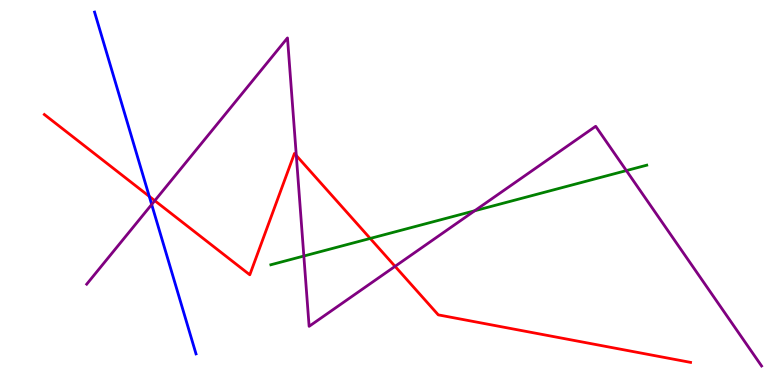[{'lines': ['blue', 'red'], 'intersections': [{'x': 1.93, 'y': 4.9}]}, {'lines': ['green', 'red'], 'intersections': [{'x': 4.78, 'y': 3.81}]}, {'lines': ['purple', 'red'], 'intersections': [{'x': 2.0, 'y': 4.79}, {'x': 3.82, 'y': 5.96}, {'x': 5.1, 'y': 3.08}]}, {'lines': ['blue', 'green'], 'intersections': []}, {'lines': ['blue', 'purple'], 'intersections': [{'x': 1.96, 'y': 4.69}]}, {'lines': ['green', 'purple'], 'intersections': [{'x': 3.92, 'y': 3.35}, {'x': 6.12, 'y': 4.53}, {'x': 8.08, 'y': 5.57}]}]